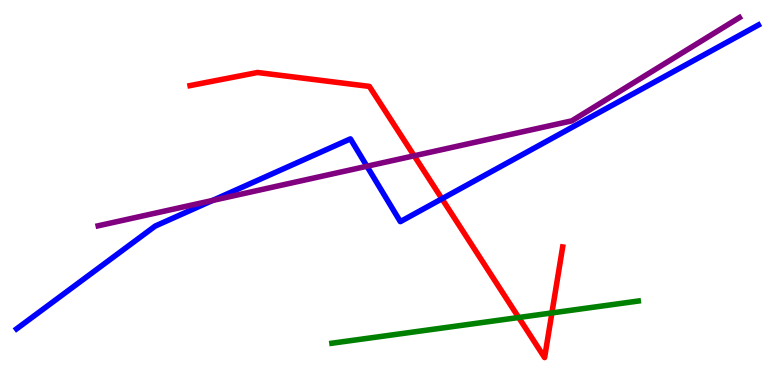[{'lines': ['blue', 'red'], 'intersections': [{'x': 5.7, 'y': 4.84}]}, {'lines': ['green', 'red'], 'intersections': [{'x': 6.69, 'y': 1.75}, {'x': 7.12, 'y': 1.87}]}, {'lines': ['purple', 'red'], 'intersections': [{'x': 5.34, 'y': 5.95}]}, {'lines': ['blue', 'green'], 'intersections': []}, {'lines': ['blue', 'purple'], 'intersections': [{'x': 2.74, 'y': 4.79}, {'x': 4.73, 'y': 5.68}]}, {'lines': ['green', 'purple'], 'intersections': []}]